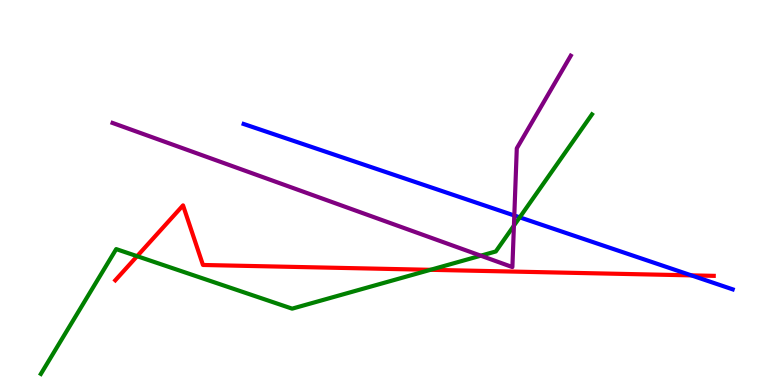[{'lines': ['blue', 'red'], 'intersections': [{'x': 8.92, 'y': 2.85}]}, {'lines': ['green', 'red'], 'intersections': [{'x': 1.77, 'y': 3.35}, {'x': 5.55, 'y': 2.99}]}, {'lines': ['purple', 'red'], 'intersections': []}, {'lines': ['blue', 'green'], 'intersections': [{'x': 6.71, 'y': 4.35}]}, {'lines': ['blue', 'purple'], 'intersections': [{'x': 6.64, 'y': 4.4}]}, {'lines': ['green', 'purple'], 'intersections': [{'x': 6.2, 'y': 3.36}, {'x': 6.63, 'y': 4.14}]}]